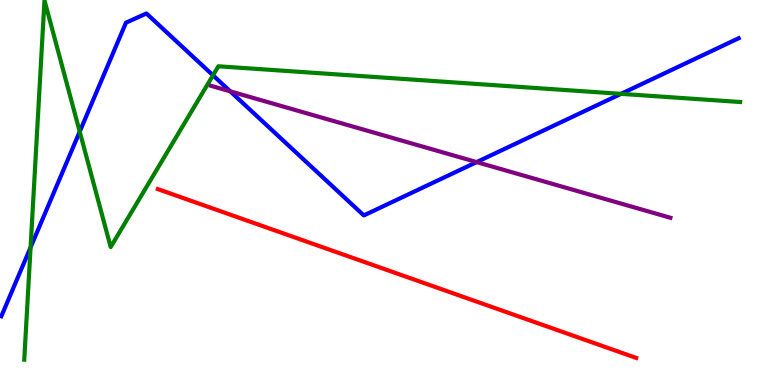[{'lines': ['blue', 'red'], 'intersections': []}, {'lines': ['green', 'red'], 'intersections': []}, {'lines': ['purple', 'red'], 'intersections': []}, {'lines': ['blue', 'green'], 'intersections': [{'x': 0.395, 'y': 3.57}, {'x': 1.03, 'y': 6.58}, {'x': 2.75, 'y': 8.04}, {'x': 8.01, 'y': 7.56}]}, {'lines': ['blue', 'purple'], 'intersections': [{'x': 2.97, 'y': 7.63}, {'x': 6.15, 'y': 5.79}]}, {'lines': ['green', 'purple'], 'intersections': []}]